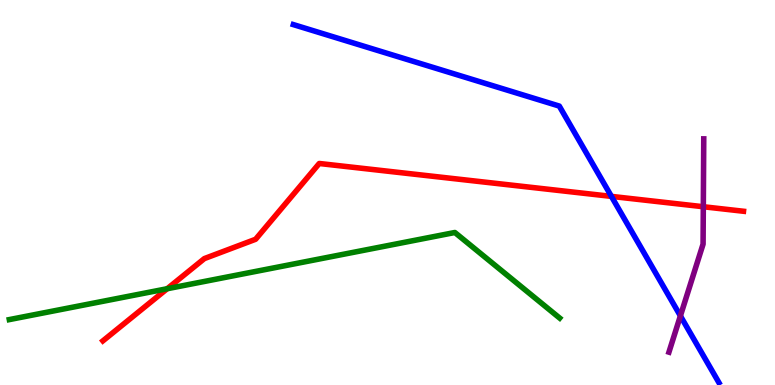[{'lines': ['blue', 'red'], 'intersections': [{'x': 7.89, 'y': 4.9}]}, {'lines': ['green', 'red'], 'intersections': [{'x': 2.16, 'y': 2.5}]}, {'lines': ['purple', 'red'], 'intersections': [{'x': 9.08, 'y': 4.63}]}, {'lines': ['blue', 'green'], 'intersections': []}, {'lines': ['blue', 'purple'], 'intersections': [{'x': 8.78, 'y': 1.79}]}, {'lines': ['green', 'purple'], 'intersections': []}]